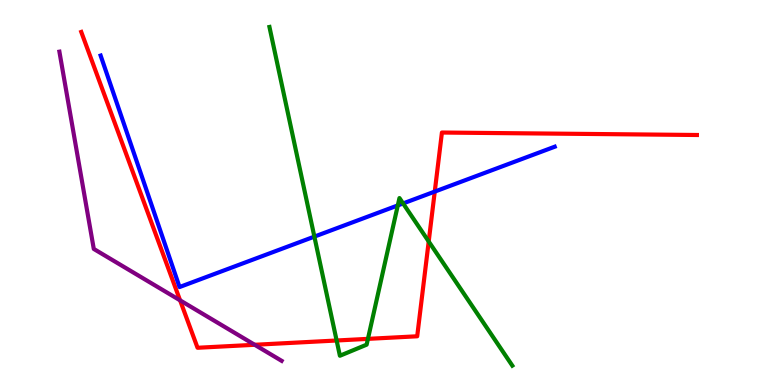[{'lines': ['blue', 'red'], 'intersections': [{'x': 5.61, 'y': 5.02}]}, {'lines': ['green', 'red'], 'intersections': [{'x': 4.34, 'y': 1.16}, {'x': 4.75, 'y': 1.2}, {'x': 5.53, 'y': 3.73}]}, {'lines': ['purple', 'red'], 'intersections': [{'x': 2.32, 'y': 2.2}, {'x': 3.29, 'y': 1.04}]}, {'lines': ['blue', 'green'], 'intersections': [{'x': 4.06, 'y': 3.85}, {'x': 5.13, 'y': 4.66}, {'x': 5.2, 'y': 4.72}]}, {'lines': ['blue', 'purple'], 'intersections': []}, {'lines': ['green', 'purple'], 'intersections': []}]